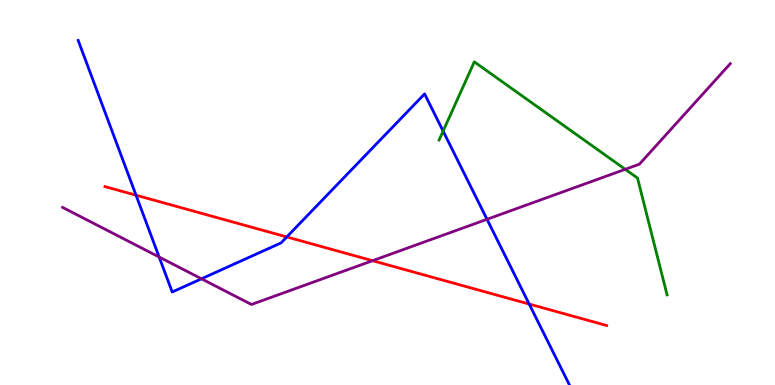[{'lines': ['blue', 'red'], 'intersections': [{'x': 1.76, 'y': 4.93}, {'x': 3.7, 'y': 3.85}, {'x': 6.83, 'y': 2.1}]}, {'lines': ['green', 'red'], 'intersections': []}, {'lines': ['purple', 'red'], 'intersections': [{'x': 4.81, 'y': 3.23}]}, {'lines': ['blue', 'green'], 'intersections': [{'x': 5.72, 'y': 6.59}]}, {'lines': ['blue', 'purple'], 'intersections': [{'x': 2.05, 'y': 3.32}, {'x': 2.6, 'y': 2.76}, {'x': 6.28, 'y': 4.3}]}, {'lines': ['green', 'purple'], 'intersections': [{'x': 8.07, 'y': 5.6}]}]